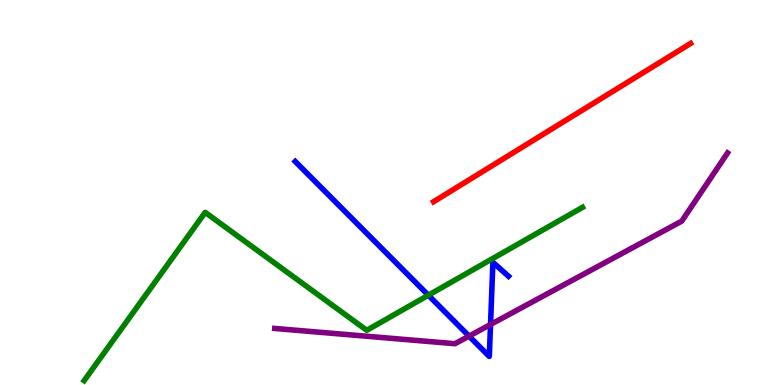[{'lines': ['blue', 'red'], 'intersections': []}, {'lines': ['green', 'red'], 'intersections': []}, {'lines': ['purple', 'red'], 'intersections': []}, {'lines': ['blue', 'green'], 'intersections': [{'x': 5.53, 'y': 2.33}]}, {'lines': ['blue', 'purple'], 'intersections': [{'x': 6.05, 'y': 1.27}, {'x': 6.33, 'y': 1.57}]}, {'lines': ['green', 'purple'], 'intersections': []}]